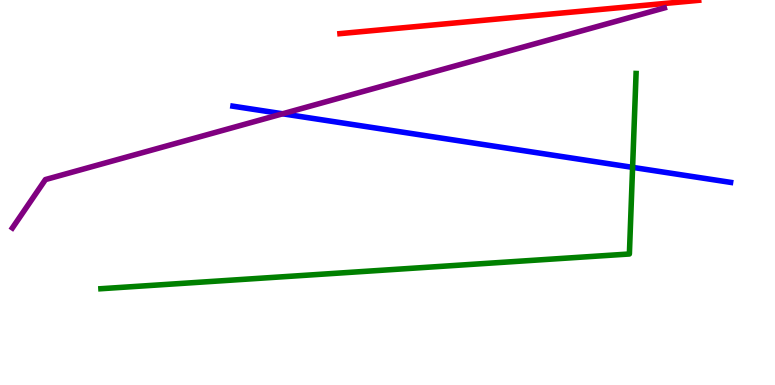[{'lines': ['blue', 'red'], 'intersections': []}, {'lines': ['green', 'red'], 'intersections': []}, {'lines': ['purple', 'red'], 'intersections': []}, {'lines': ['blue', 'green'], 'intersections': [{'x': 8.16, 'y': 5.65}]}, {'lines': ['blue', 'purple'], 'intersections': [{'x': 3.65, 'y': 7.04}]}, {'lines': ['green', 'purple'], 'intersections': []}]